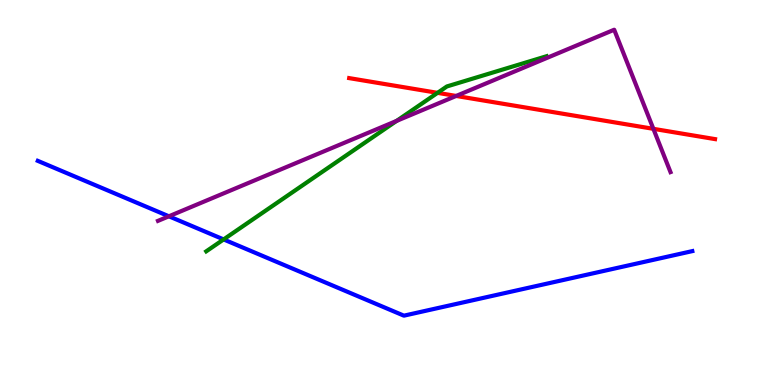[{'lines': ['blue', 'red'], 'intersections': []}, {'lines': ['green', 'red'], 'intersections': [{'x': 5.65, 'y': 7.59}]}, {'lines': ['purple', 'red'], 'intersections': [{'x': 5.89, 'y': 7.51}, {'x': 8.43, 'y': 6.65}]}, {'lines': ['blue', 'green'], 'intersections': [{'x': 2.89, 'y': 3.78}]}, {'lines': ['blue', 'purple'], 'intersections': [{'x': 2.18, 'y': 4.38}]}, {'lines': ['green', 'purple'], 'intersections': [{'x': 5.12, 'y': 6.86}]}]